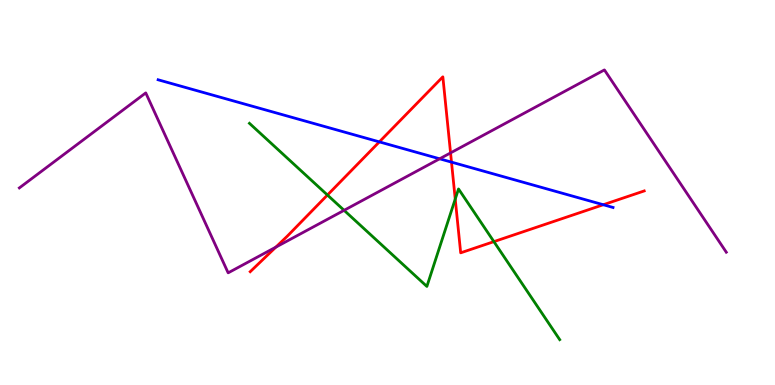[{'lines': ['blue', 'red'], 'intersections': [{'x': 4.89, 'y': 6.31}, {'x': 5.83, 'y': 5.79}, {'x': 7.78, 'y': 4.68}]}, {'lines': ['green', 'red'], 'intersections': [{'x': 4.23, 'y': 4.93}, {'x': 5.87, 'y': 4.83}, {'x': 6.37, 'y': 3.72}]}, {'lines': ['purple', 'red'], 'intersections': [{'x': 3.56, 'y': 3.58}, {'x': 5.81, 'y': 6.03}]}, {'lines': ['blue', 'green'], 'intersections': []}, {'lines': ['blue', 'purple'], 'intersections': [{'x': 5.67, 'y': 5.88}]}, {'lines': ['green', 'purple'], 'intersections': [{'x': 4.44, 'y': 4.54}]}]